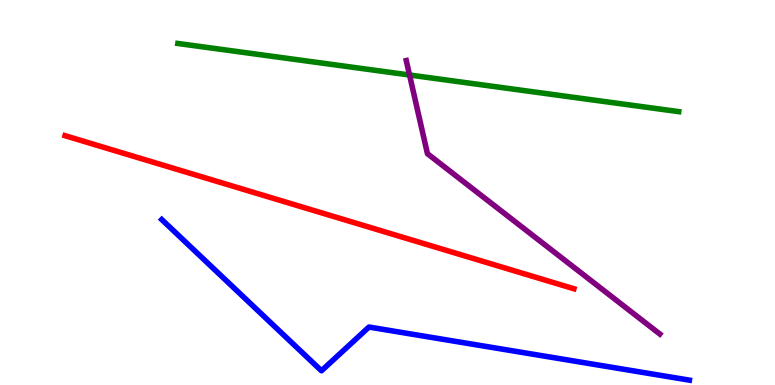[{'lines': ['blue', 'red'], 'intersections': []}, {'lines': ['green', 'red'], 'intersections': []}, {'lines': ['purple', 'red'], 'intersections': []}, {'lines': ['blue', 'green'], 'intersections': []}, {'lines': ['blue', 'purple'], 'intersections': []}, {'lines': ['green', 'purple'], 'intersections': [{'x': 5.28, 'y': 8.05}]}]